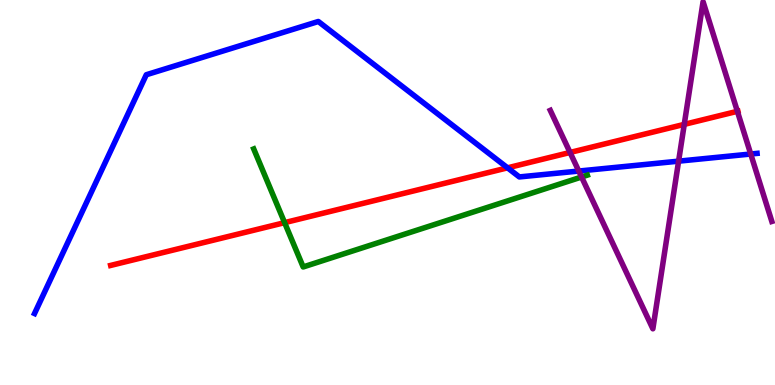[{'lines': ['blue', 'red'], 'intersections': [{'x': 6.55, 'y': 5.64}]}, {'lines': ['green', 'red'], 'intersections': [{'x': 3.67, 'y': 4.22}]}, {'lines': ['purple', 'red'], 'intersections': [{'x': 7.36, 'y': 6.04}, {'x': 8.83, 'y': 6.77}, {'x': 9.51, 'y': 7.11}]}, {'lines': ['blue', 'green'], 'intersections': []}, {'lines': ['blue', 'purple'], 'intersections': [{'x': 7.47, 'y': 5.56}, {'x': 8.76, 'y': 5.81}, {'x': 9.69, 'y': 6.0}]}, {'lines': ['green', 'purple'], 'intersections': [{'x': 7.5, 'y': 5.4}]}]